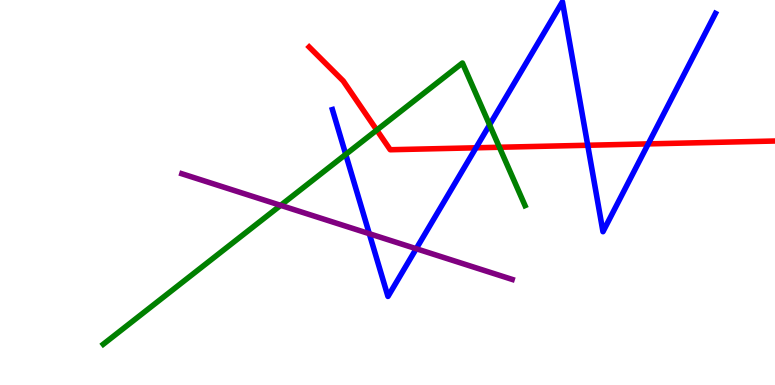[{'lines': ['blue', 'red'], 'intersections': [{'x': 6.14, 'y': 6.16}, {'x': 7.58, 'y': 6.23}, {'x': 8.36, 'y': 6.26}]}, {'lines': ['green', 'red'], 'intersections': [{'x': 4.86, 'y': 6.62}, {'x': 6.44, 'y': 6.18}]}, {'lines': ['purple', 'red'], 'intersections': []}, {'lines': ['blue', 'green'], 'intersections': [{'x': 4.46, 'y': 5.99}, {'x': 6.32, 'y': 6.76}]}, {'lines': ['blue', 'purple'], 'intersections': [{'x': 4.77, 'y': 3.93}, {'x': 5.37, 'y': 3.54}]}, {'lines': ['green', 'purple'], 'intersections': [{'x': 3.62, 'y': 4.67}]}]